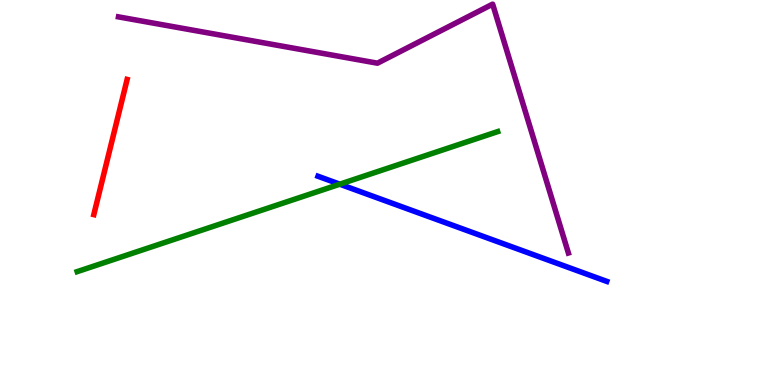[{'lines': ['blue', 'red'], 'intersections': []}, {'lines': ['green', 'red'], 'intersections': []}, {'lines': ['purple', 'red'], 'intersections': []}, {'lines': ['blue', 'green'], 'intersections': [{'x': 4.38, 'y': 5.22}]}, {'lines': ['blue', 'purple'], 'intersections': []}, {'lines': ['green', 'purple'], 'intersections': []}]